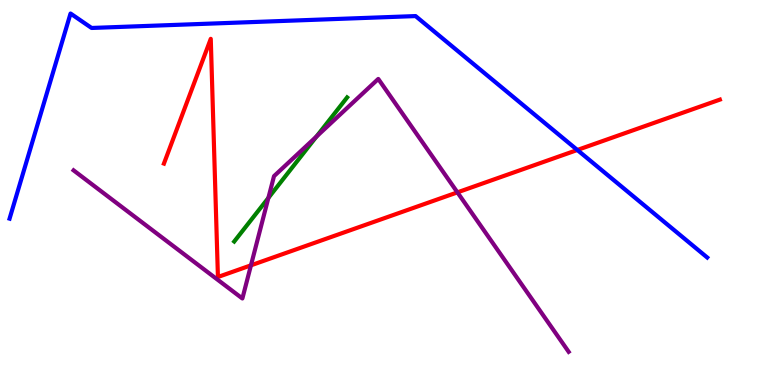[{'lines': ['blue', 'red'], 'intersections': [{'x': 7.45, 'y': 6.1}]}, {'lines': ['green', 'red'], 'intersections': []}, {'lines': ['purple', 'red'], 'intersections': [{'x': 3.24, 'y': 3.11}, {'x': 5.9, 'y': 5.0}]}, {'lines': ['blue', 'green'], 'intersections': []}, {'lines': ['blue', 'purple'], 'intersections': []}, {'lines': ['green', 'purple'], 'intersections': [{'x': 3.46, 'y': 4.86}, {'x': 4.08, 'y': 6.45}]}]